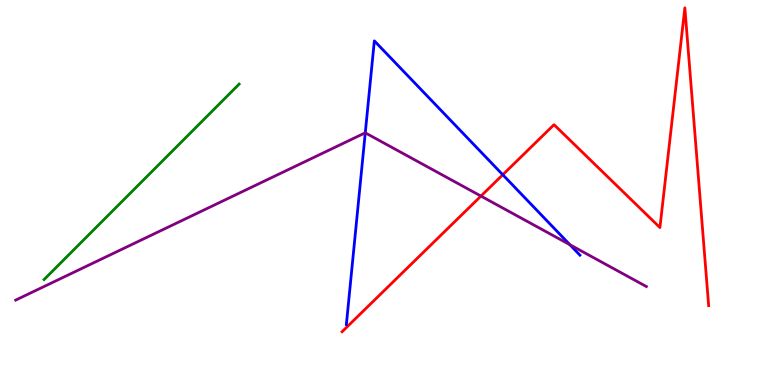[{'lines': ['blue', 'red'], 'intersections': [{'x': 6.49, 'y': 5.46}]}, {'lines': ['green', 'red'], 'intersections': []}, {'lines': ['purple', 'red'], 'intersections': [{'x': 6.21, 'y': 4.91}]}, {'lines': ['blue', 'green'], 'intersections': []}, {'lines': ['blue', 'purple'], 'intersections': [{'x': 4.71, 'y': 6.55}, {'x': 7.35, 'y': 3.64}]}, {'lines': ['green', 'purple'], 'intersections': []}]